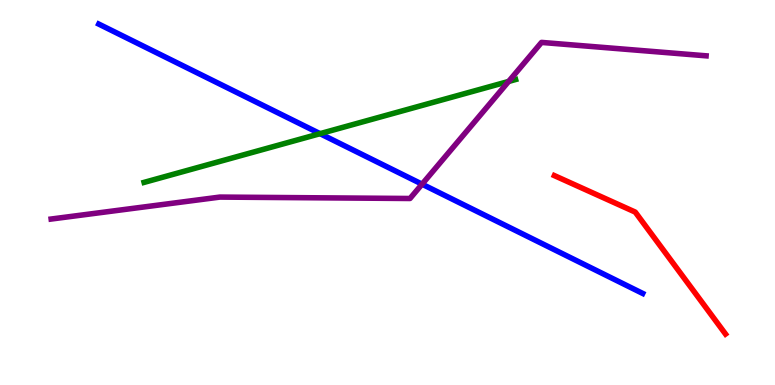[{'lines': ['blue', 'red'], 'intersections': []}, {'lines': ['green', 'red'], 'intersections': []}, {'lines': ['purple', 'red'], 'intersections': []}, {'lines': ['blue', 'green'], 'intersections': [{'x': 4.13, 'y': 6.53}]}, {'lines': ['blue', 'purple'], 'intersections': [{'x': 5.45, 'y': 5.22}]}, {'lines': ['green', 'purple'], 'intersections': [{'x': 6.56, 'y': 7.88}]}]